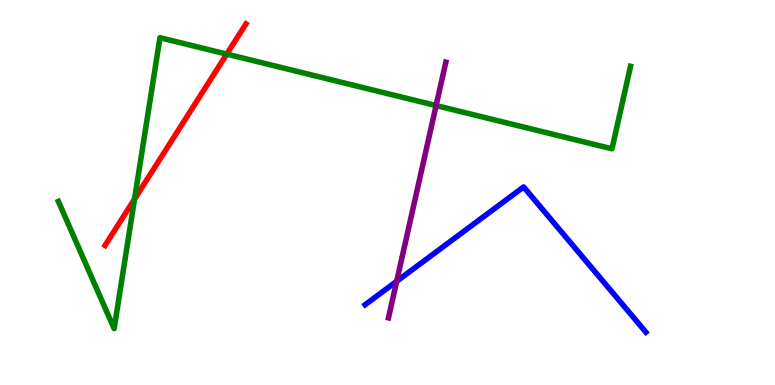[{'lines': ['blue', 'red'], 'intersections': []}, {'lines': ['green', 'red'], 'intersections': [{'x': 1.74, 'y': 4.83}, {'x': 2.93, 'y': 8.59}]}, {'lines': ['purple', 'red'], 'intersections': []}, {'lines': ['blue', 'green'], 'intersections': []}, {'lines': ['blue', 'purple'], 'intersections': [{'x': 5.12, 'y': 2.69}]}, {'lines': ['green', 'purple'], 'intersections': [{'x': 5.63, 'y': 7.26}]}]